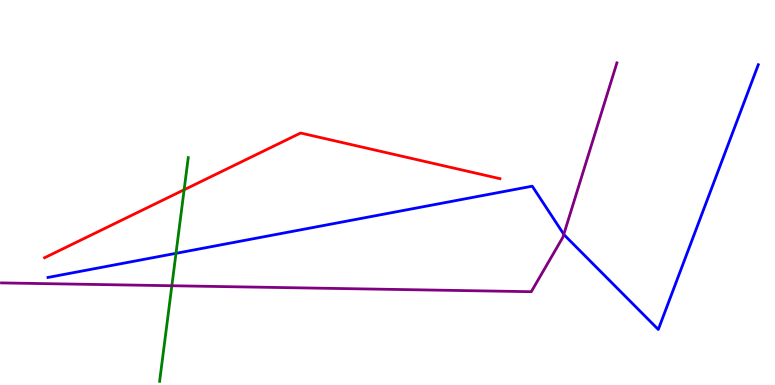[{'lines': ['blue', 'red'], 'intersections': []}, {'lines': ['green', 'red'], 'intersections': [{'x': 2.38, 'y': 5.07}]}, {'lines': ['purple', 'red'], 'intersections': []}, {'lines': ['blue', 'green'], 'intersections': [{'x': 2.27, 'y': 3.42}]}, {'lines': ['blue', 'purple'], 'intersections': [{'x': 7.27, 'y': 3.91}]}, {'lines': ['green', 'purple'], 'intersections': [{'x': 2.22, 'y': 2.58}]}]